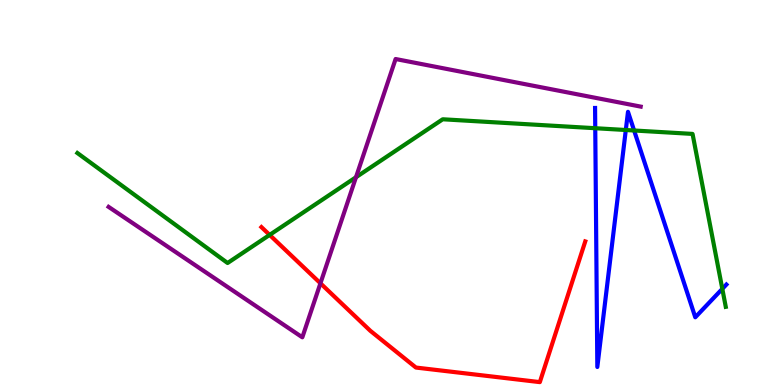[{'lines': ['blue', 'red'], 'intersections': []}, {'lines': ['green', 'red'], 'intersections': [{'x': 3.48, 'y': 3.9}]}, {'lines': ['purple', 'red'], 'intersections': [{'x': 4.13, 'y': 2.64}]}, {'lines': ['blue', 'green'], 'intersections': [{'x': 7.68, 'y': 6.67}, {'x': 8.07, 'y': 6.62}, {'x': 8.18, 'y': 6.61}, {'x': 9.32, 'y': 2.5}]}, {'lines': ['blue', 'purple'], 'intersections': []}, {'lines': ['green', 'purple'], 'intersections': [{'x': 4.59, 'y': 5.4}]}]